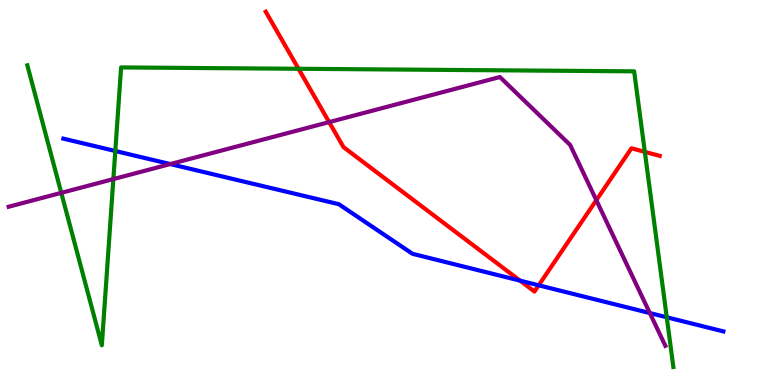[{'lines': ['blue', 'red'], 'intersections': [{'x': 6.71, 'y': 2.71}, {'x': 6.95, 'y': 2.59}]}, {'lines': ['green', 'red'], 'intersections': [{'x': 3.85, 'y': 8.21}, {'x': 8.32, 'y': 6.06}]}, {'lines': ['purple', 'red'], 'intersections': [{'x': 4.25, 'y': 6.83}, {'x': 7.69, 'y': 4.8}]}, {'lines': ['blue', 'green'], 'intersections': [{'x': 1.49, 'y': 6.08}, {'x': 8.6, 'y': 1.76}]}, {'lines': ['blue', 'purple'], 'intersections': [{'x': 2.2, 'y': 5.74}, {'x': 8.38, 'y': 1.87}]}, {'lines': ['green', 'purple'], 'intersections': [{'x': 0.791, 'y': 4.99}, {'x': 1.46, 'y': 5.35}]}]